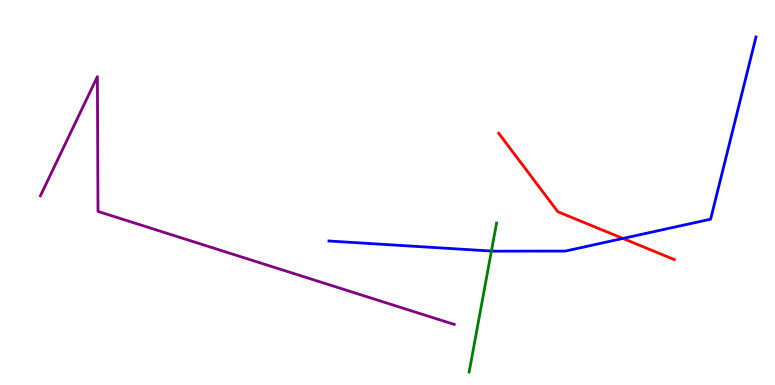[{'lines': ['blue', 'red'], 'intersections': [{'x': 8.04, 'y': 3.81}]}, {'lines': ['green', 'red'], 'intersections': []}, {'lines': ['purple', 'red'], 'intersections': []}, {'lines': ['blue', 'green'], 'intersections': [{'x': 6.34, 'y': 3.48}]}, {'lines': ['blue', 'purple'], 'intersections': []}, {'lines': ['green', 'purple'], 'intersections': []}]